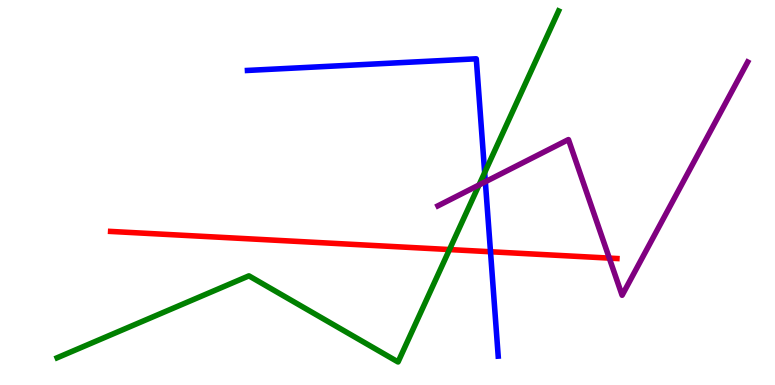[{'lines': ['blue', 'red'], 'intersections': [{'x': 6.33, 'y': 3.46}]}, {'lines': ['green', 'red'], 'intersections': [{'x': 5.8, 'y': 3.52}]}, {'lines': ['purple', 'red'], 'intersections': [{'x': 7.86, 'y': 3.3}]}, {'lines': ['blue', 'green'], 'intersections': [{'x': 6.25, 'y': 5.52}]}, {'lines': ['blue', 'purple'], 'intersections': [{'x': 6.26, 'y': 5.28}]}, {'lines': ['green', 'purple'], 'intersections': [{'x': 6.18, 'y': 5.2}]}]